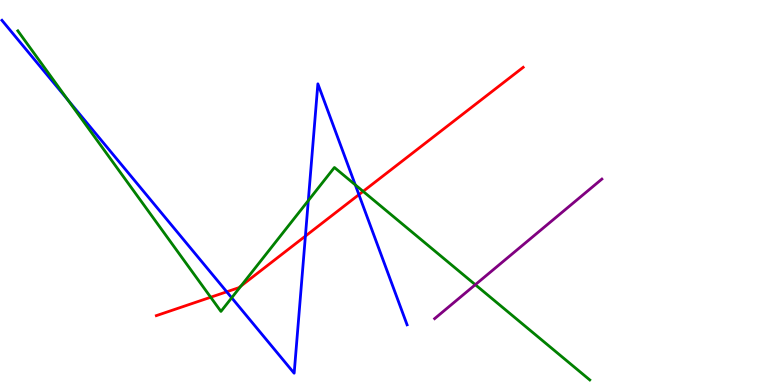[{'lines': ['blue', 'red'], 'intersections': [{'x': 2.93, 'y': 2.42}, {'x': 3.94, 'y': 3.87}, {'x': 4.63, 'y': 4.94}]}, {'lines': ['green', 'red'], 'intersections': [{'x': 2.72, 'y': 2.28}, {'x': 3.11, 'y': 2.57}, {'x': 4.69, 'y': 5.03}]}, {'lines': ['purple', 'red'], 'intersections': []}, {'lines': ['blue', 'green'], 'intersections': [{'x': 0.875, 'y': 7.41}, {'x': 2.99, 'y': 2.27}, {'x': 3.98, 'y': 4.79}, {'x': 4.58, 'y': 5.2}]}, {'lines': ['blue', 'purple'], 'intersections': []}, {'lines': ['green', 'purple'], 'intersections': [{'x': 6.13, 'y': 2.61}]}]